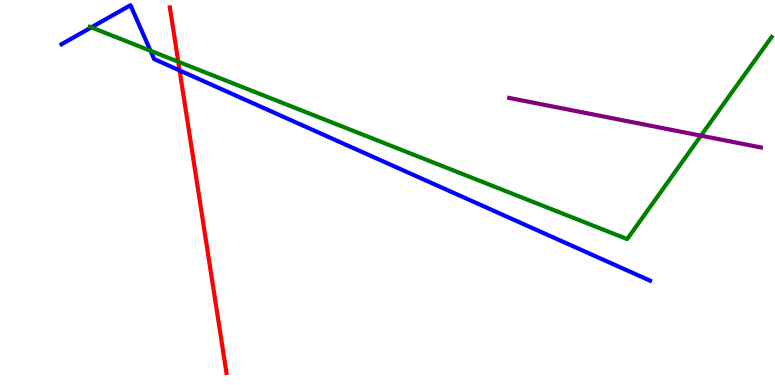[{'lines': ['blue', 'red'], 'intersections': [{'x': 2.32, 'y': 8.17}]}, {'lines': ['green', 'red'], 'intersections': [{'x': 2.3, 'y': 8.4}]}, {'lines': ['purple', 'red'], 'intersections': []}, {'lines': ['blue', 'green'], 'intersections': [{'x': 1.18, 'y': 9.29}, {'x': 1.94, 'y': 8.68}]}, {'lines': ['blue', 'purple'], 'intersections': []}, {'lines': ['green', 'purple'], 'intersections': [{'x': 9.04, 'y': 6.48}]}]